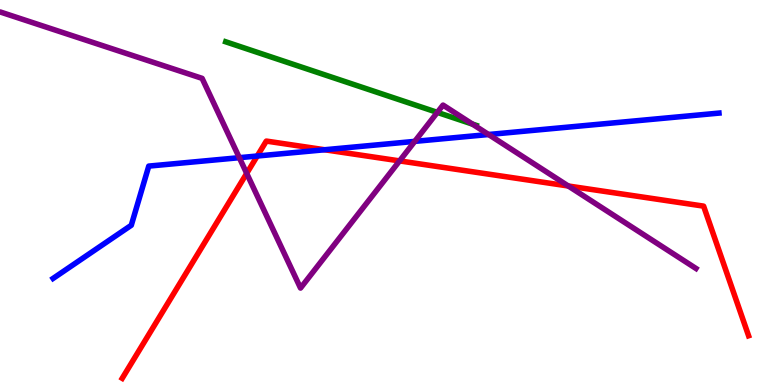[{'lines': ['blue', 'red'], 'intersections': [{'x': 3.32, 'y': 5.95}, {'x': 4.19, 'y': 6.11}]}, {'lines': ['green', 'red'], 'intersections': []}, {'lines': ['purple', 'red'], 'intersections': [{'x': 3.18, 'y': 5.5}, {'x': 5.16, 'y': 5.82}, {'x': 7.33, 'y': 5.17}]}, {'lines': ['blue', 'green'], 'intersections': []}, {'lines': ['blue', 'purple'], 'intersections': [{'x': 3.09, 'y': 5.9}, {'x': 5.35, 'y': 6.33}, {'x': 6.3, 'y': 6.51}]}, {'lines': ['green', 'purple'], 'intersections': [{'x': 5.64, 'y': 7.08}, {'x': 6.1, 'y': 6.78}]}]